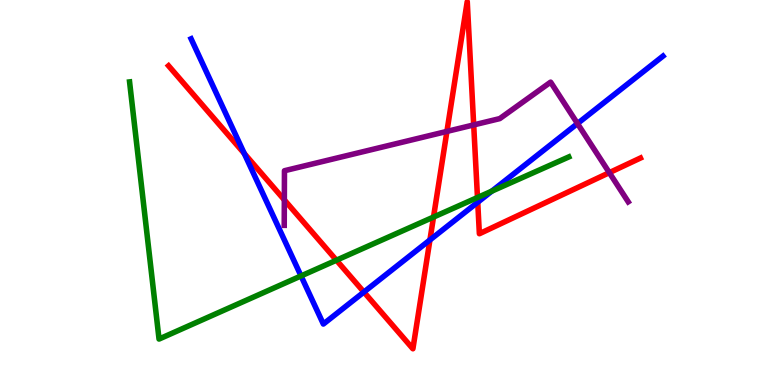[{'lines': ['blue', 'red'], 'intersections': [{'x': 3.15, 'y': 6.01}, {'x': 4.7, 'y': 2.41}, {'x': 5.55, 'y': 3.77}, {'x': 6.16, 'y': 4.75}]}, {'lines': ['green', 'red'], 'intersections': [{'x': 4.34, 'y': 3.24}, {'x': 5.59, 'y': 4.36}, {'x': 6.16, 'y': 4.87}]}, {'lines': ['purple', 'red'], 'intersections': [{'x': 3.67, 'y': 4.81}, {'x': 5.77, 'y': 6.59}, {'x': 6.11, 'y': 6.76}, {'x': 7.86, 'y': 5.52}]}, {'lines': ['blue', 'green'], 'intersections': [{'x': 3.88, 'y': 2.83}, {'x': 6.35, 'y': 5.03}]}, {'lines': ['blue', 'purple'], 'intersections': [{'x': 7.45, 'y': 6.79}]}, {'lines': ['green', 'purple'], 'intersections': []}]